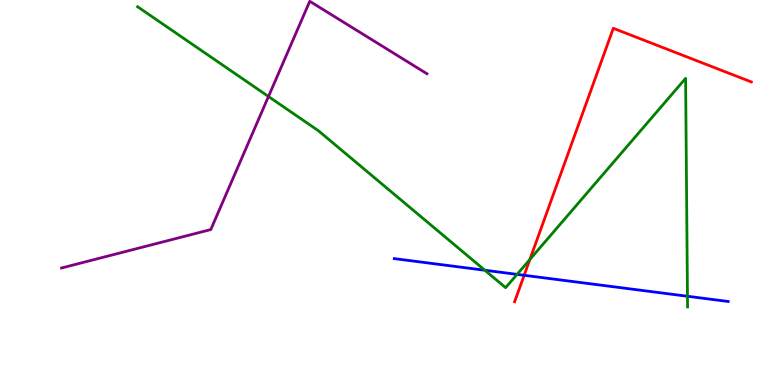[{'lines': ['blue', 'red'], 'intersections': [{'x': 6.76, 'y': 2.85}]}, {'lines': ['green', 'red'], 'intersections': [{'x': 6.84, 'y': 3.26}]}, {'lines': ['purple', 'red'], 'intersections': []}, {'lines': ['blue', 'green'], 'intersections': [{'x': 6.26, 'y': 2.98}, {'x': 6.67, 'y': 2.87}, {'x': 8.87, 'y': 2.31}]}, {'lines': ['blue', 'purple'], 'intersections': []}, {'lines': ['green', 'purple'], 'intersections': [{'x': 3.46, 'y': 7.49}]}]